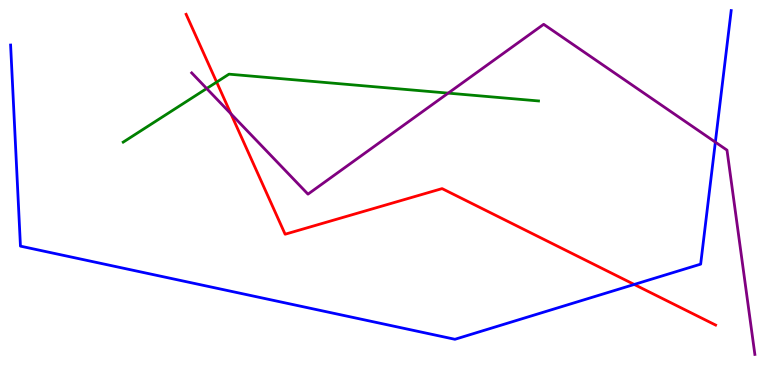[{'lines': ['blue', 'red'], 'intersections': [{'x': 8.18, 'y': 2.61}]}, {'lines': ['green', 'red'], 'intersections': [{'x': 2.8, 'y': 7.87}]}, {'lines': ['purple', 'red'], 'intersections': [{'x': 2.98, 'y': 7.04}]}, {'lines': ['blue', 'green'], 'intersections': []}, {'lines': ['blue', 'purple'], 'intersections': [{'x': 9.23, 'y': 6.31}]}, {'lines': ['green', 'purple'], 'intersections': [{'x': 2.67, 'y': 7.7}, {'x': 5.78, 'y': 7.58}]}]